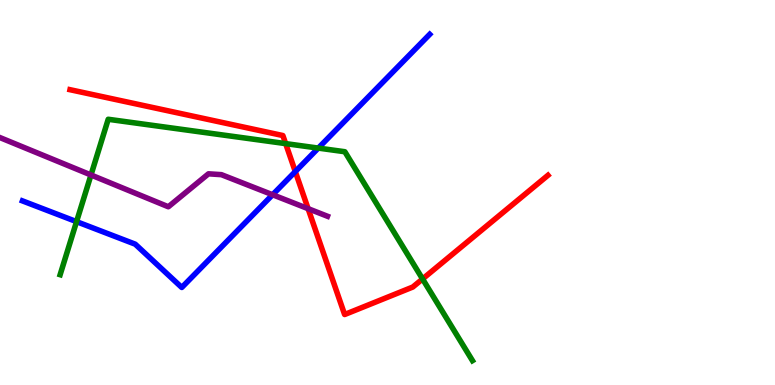[{'lines': ['blue', 'red'], 'intersections': [{'x': 3.81, 'y': 5.54}]}, {'lines': ['green', 'red'], 'intersections': [{'x': 3.69, 'y': 6.27}, {'x': 5.45, 'y': 2.75}]}, {'lines': ['purple', 'red'], 'intersections': [{'x': 3.98, 'y': 4.58}]}, {'lines': ['blue', 'green'], 'intersections': [{'x': 0.988, 'y': 4.24}, {'x': 4.11, 'y': 6.15}]}, {'lines': ['blue', 'purple'], 'intersections': [{'x': 3.52, 'y': 4.94}]}, {'lines': ['green', 'purple'], 'intersections': [{'x': 1.17, 'y': 5.45}]}]